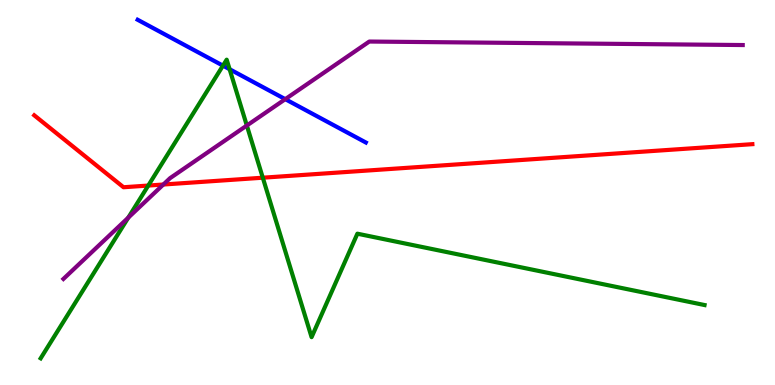[{'lines': ['blue', 'red'], 'intersections': []}, {'lines': ['green', 'red'], 'intersections': [{'x': 1.91, 'y': 5.18}, {'x': 3.39, 'y': 5.38}]}, {'lines': ['purple', 'red'], 'intersections': [{'x': 2.11, 'y': 5.21}]}, {'lines': ['blue', 'green'], 'intersections': [{'x': 2.88, 'y': 8.29}, {'x': 2.96, 'y': 8.2}]}, {'lines': ['blue', 'purple'], 'intersections': [{'x': 3.68, 'y': 7.42}]}, {'lines': ['green', 'purple'], 'intersections': [{'x': 1.66, 'y': 4.35}, {'x': 3.18, 'y': 6.74}]}]